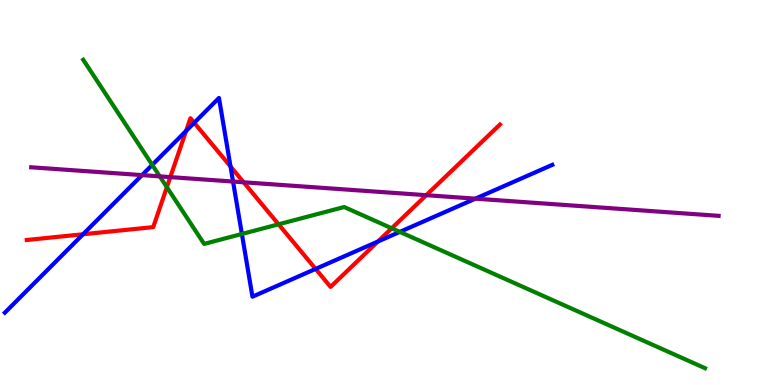[{'lines': ['blue', 'red'], 'intersections': [{'x': 1.07, 'y': 3.92}, {'x': 2.4, 'y': 6.6}, {'x': 2.51, 'y': 6.81}, {'x': 2.97, 'y': 5.68}, {'x': 4.07, 'y': 3.02}, {'x': 4.88, 'y': 3.73}]}, {'lines': ['green', 'red'], 'intersections': [{'x': 2.15, 'y': 5.14}, {'x': 3.59, 'y': 4.17}, {'x': 5.05, 'y': 4.07}]}, {'lines': ['purple', 'red'], 'intersections': [{'x': 2.2, 'y': 5.4}, {'x': 3.14, 'y': 5.27}, {'x': 5.5, 'y': 4.93}]}, {'lines': ['blue', 'green'], 'intersections': [{'x': 1.96, 'y': 5.72}, {'x': 3.12, 'y': 3.92}, {'x': 5.16, 'y': 3.98}]}, {'lines': ['blue', 'purple'], 'intersections': [{'x': 1.83, 'y': 5.45}, {'x': 3.01, 'y': 5.28}, {'x': 6.13, 'y': 4.84}]}, {'lines': ['green', 'purple'], 'intersections': [{'x': 2.06, 'y': 5.42}]}]